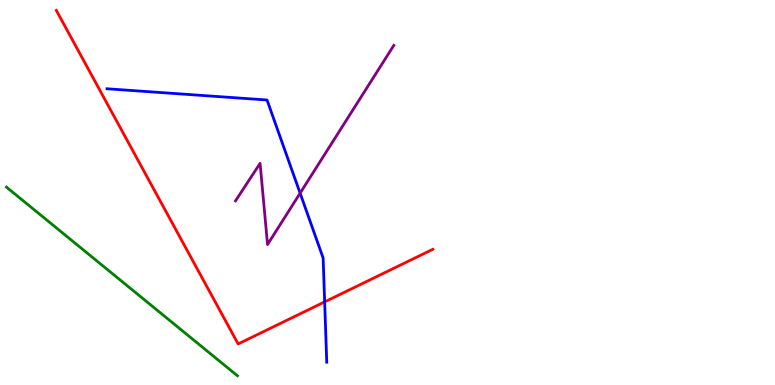[{'lines': ['blue', 'red'], 'intersections': [{'x': 4.19, 'y': 2.16}]}, {'lines': ['green', 'red'], 'intersections': []}, {'lines': ['purple', 'red'], 'intersections': []}, {'lines': ['blue', 'green'], 'intersections': []}, {'lines': ['blue', 'purple'], 'intersections': [{'x': 3.87, 'y': 4.98}]}, {'lines': ['green', 'purple'], 'intersections': []}]